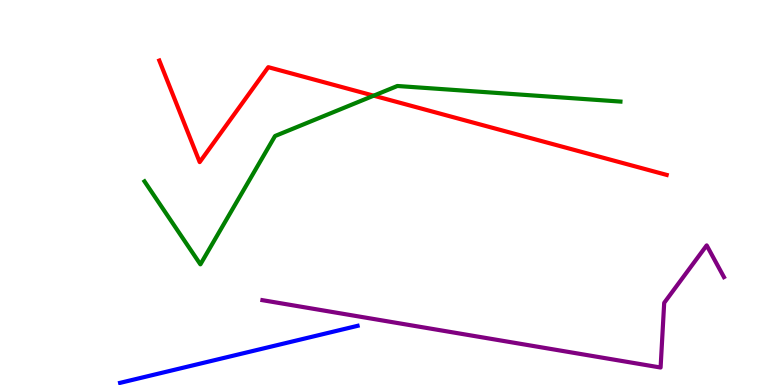[{'lines': ['blue', 'red'], 'intersections': []}, {'lines': ['green', 'red'], 'intersections': [{'x': 4.82, 'y': 7.51}]}, {'lines': ['purple', 'red'], 'intersections': []}, {'lines': ['blue', 'green'], 'intersections': []}, {'lines': ['blue', 'purple'], 'intersections': []}, {'lines': ['green', 'purple'], 'intersections': []}]